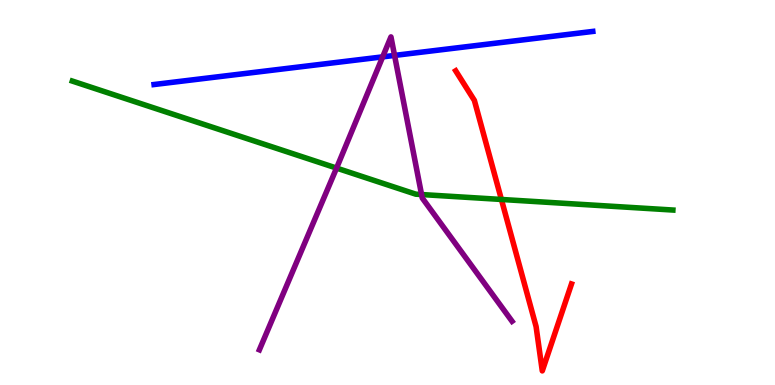[{'lines': ['blue', 'red'], 'intersections': []}, {'lines': ['green', 'red'], 'intersections': [{'x': 6.47, 'y': 4.82}]}, {'lines': ['purple', 'red'], 'intersections': []}, {'lines': ['blue', 'green'], 'intersections': []}, {'lines': ['blue', 'purple'], 'intersections': [{'x': 4.94, 'y': 8.52}, {'x': 5.09, 'y': 8.56}]}, {'lines': ['green', 'purple'], 'intersections': [{'x': 4.34, 'y': 5.63}, {'x': 5.44, 'y': 4.95}]}]